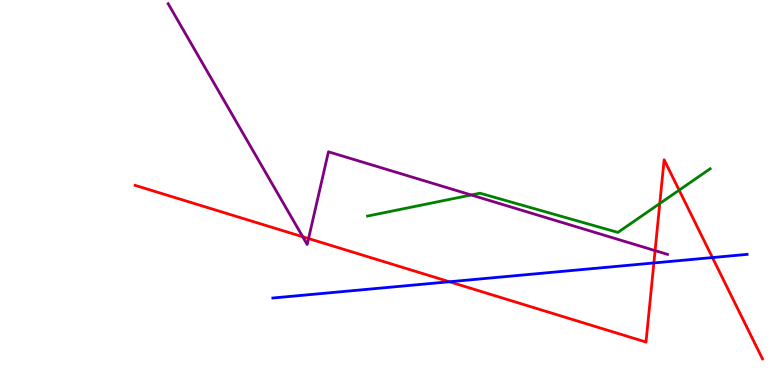[{'lines': ['blue', 'red'], 'intersections': [{'x': 5.8, 'y': 2.68}, {'x': 8.44, 'y': 3.17}, {'x': 9.19, 'y': 3.31}]}, {'lines': ['green', 'red'], 'intersections': [{'x': 8.51, 'y': 4.71}, {'x': 8.76, 'y': 5.06}]}, {'lines': ['purple', 'red'], 'intersections': [{'x': 3.91, 'y': 3.85}, {'x': 3.98, 'y': 3.8}, {'x': 8.45, 'y': 3.49}]}, {'lines': ['blue', 'green'], 'intersections': []}, {'lines': ['blue', 'purple'], 'intersections': []}, {'lines': ['green', 'purple'], 'intersections': [{'x': 6.08, 'y': 4.94}]}]